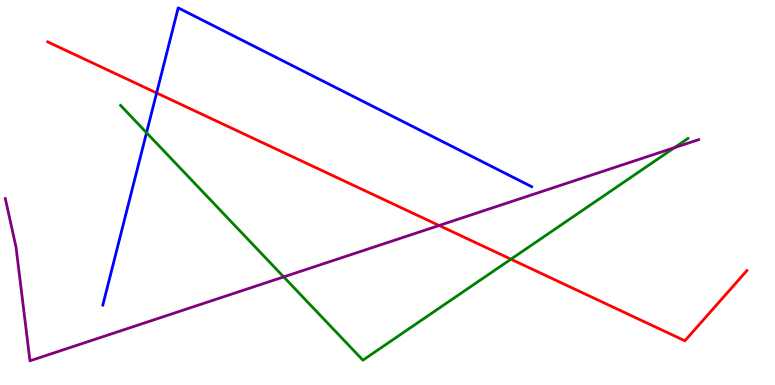[{'lines': ['blue', 'red'], 'intersections': [{'x': 2.02, 'y': 7.59}]}, {'lines': ['green', 'red'], 'intersections': [{'x': 6.59, 'y': 3.27}]}, {'lines': ['purple', 'red'], 'intersections': [{'x': 5.67, 'y': 4.14}]}, {'lines': ['blue', 'green'], 'intersections': [{'x': 1.89, 'y': 6.55}]}, {'lines': ['blue', 'purple'], 'intersections': []}, {'lines': ['green', 'purple'], 'intersections': [{'x': 3.66, 'y': 2.81}, {'x': 8.7, 'y': 6.16}]}]